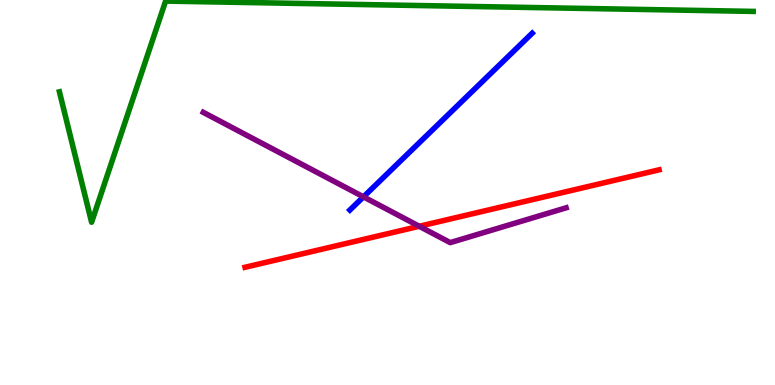[{'lines': ['blue', 'red'], 'intersections': []}, {'lines': ['green', 'red'], 'intersections': []}, {'lines': ['purple', 'red'], 'intersections': [{'x': 5.41, 'y': 4.12}]}, {'lines': ['blue', 'green'], 'intersections': []}, {'lines': ['blue', 'purple'], 'intersections': [{'x': 4.69, 'y': 4.89}]}, {'lines': ['green', 'purple'], 'intersections': []}]